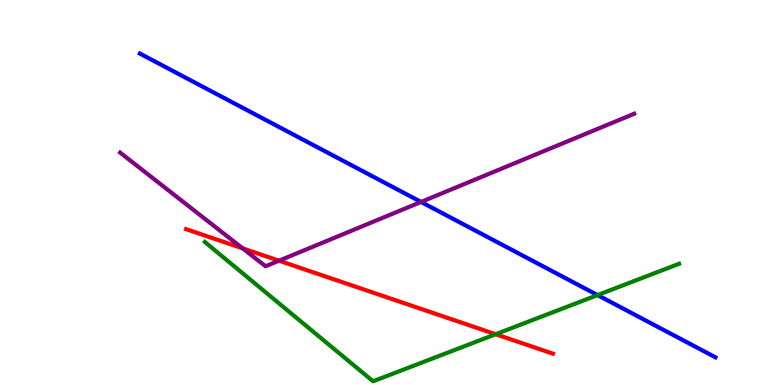[{'lines': ['blue', 'red'], 'intersections': []}, {'lines': ['green', 'red'], 'intersections': [{'x': 6.4, 'y': 1.32}]}, {'lines': ['purple', 'red'], 'intersections': [{'x': 3.13, 'y': 3.55}, {'x': 3.6, 'y': 3.23}]}, {'lines': ['blue', 'green'], 'intersections': [{'x': 7.71, 'y': 2.34}]}, {'lines': ['blue', 'purple'], 'intersections': [{'x': 5.43, 'y': 4.75}]}, {'lines': ['green', 'purple'], 'intersections': []}]